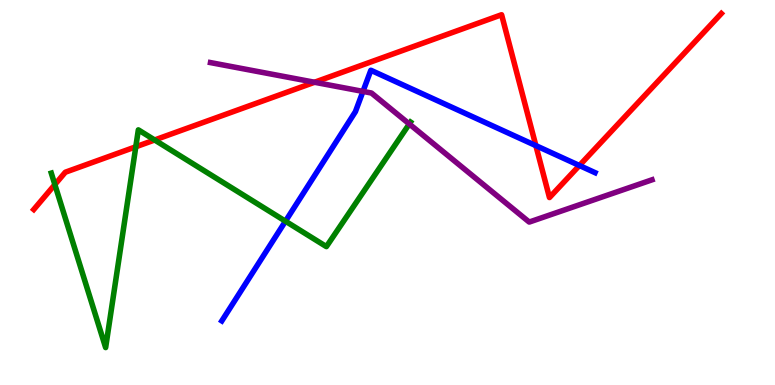[{'lines': ['blue', 'red'], 'intersections': [{'x': 6.91, 'y': 6.22}, {'x': 7.48, 'y': 5.7}]}, {'lines': ['green', 'red'], 'intersections': [{'x': 0.708, 'y': 5.21}, {'x': 1.75, 'y': 6.19}, {'x': 2.0, 'y': 6.36}]}, {'lines': ['purple', 'red'], 'intersections': [{'x': 4.06, 'y': 7.86}]}, {'lines': ['blue', 'green'], 'intersections': [{'x': 3.68, 'y': 4.25}]}, {'lines': ['blue', 'purple'], 'intersections': [{'x': 4.68, 'y': 7.63}]}, {'lines': ['green', 'purple'], 'intersections': [{'x': 5.28, 'y': 6.78}]}]